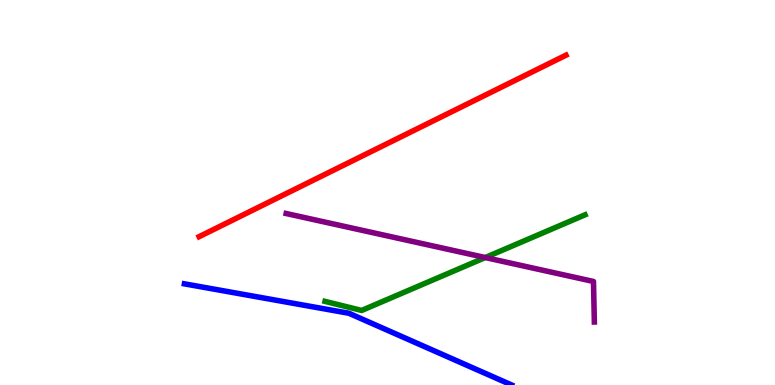[{'lines': ['blue', 'red'], 'intersections': []}, {'lines': ['green', 'red'], 'intersections': []}, {'lines': ['purple', 'red'], 'intersections': []}, {'lines': ['blue', 'green'], 'intersections': []}, {'lines': ['blue', 'purple'], 'intersections': []}, {'lines': ['green', 'purple'], 'intersections': [{'x': 6.26, 'y': 3.31}]}]